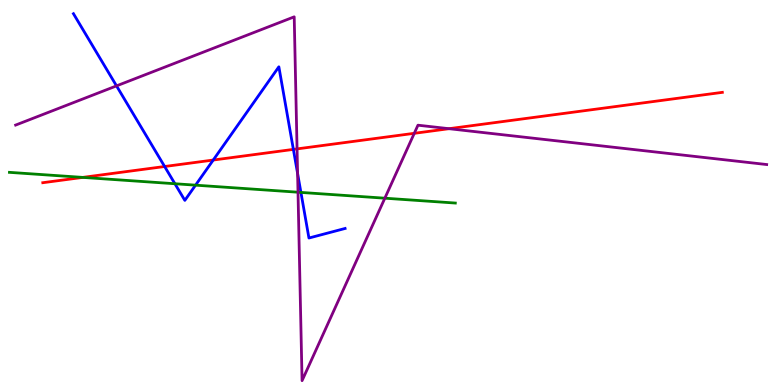[{'lines': ['blue', 'red'], 'intersections': [{'x': 2.12, 'y': 5.68}, {'x': 2.75, 'y': 5.84}, {'x': 3.79, 'y': 6.12}]}, {'lines': ['green', 'red'], 'intersections': [{'x': 1.07, 'y': 5.39}]}, {'lines': ['purple', 'red'], 'intersections': [{'x': 3.83, 'y': 6.13}, {'x': 5.35, 'y': 6.54}, {'x': 5.79, 'y': 6.66}]}, {'lines': ['blue', 'green'], 'intersections': [{'x': 2.26, 'y': 5.23}, {'x': 2.52, 'y': 5.19}, {'x': 3.88, 'y': 5.0}]}, {'lines': ['blue', 'purple'], 'intersections': [{'x': 1.5, 'y': 7.77}, {'x': 3.84, 'y': 5.5}]}, {'lines': ['green', 'purple'], 'intersections': [{'x': 3.85, 'y': 5.01}, {'x': 4.97, 'y': 4.85}]}]